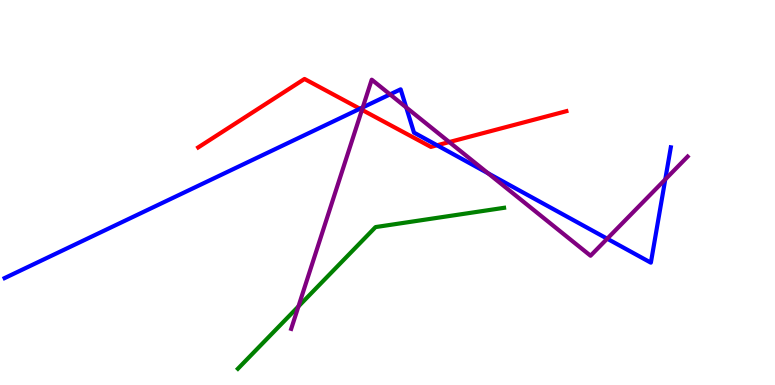[{'lines': ['blue', 'red'], 'intersections': [{'x': 4.64, 'y': 7.18}, {'x': 5.64, 'y': 6.23}]}, {'lines': ['green', 'red'], 'intersections': []}, {'lines': ['purple', 'red'], 'intersections': [{'x': 4.67, 'y': 7.15}, {'x': 5.8, 'y': 6.31}]}, {'lines': ['blue', 'green'], 'intersections': []}, {'lines': ['blue', 'purple'], 'intersections': [{'x': 4.68, 'y': 7.21}, {'x': 5.03, 'y': 7.55}, {'x': 5.24, 'y': 7.21}, {'x': 6.3, 'y': 5.5}, {'x': 7.83, 'y': 3.8}, {'x': 8.58, 'y': 5.34}]}, {'lines': ['green', 'purple'], 'intersections': [{'x': 3.85, 'y': 2.04}]}]